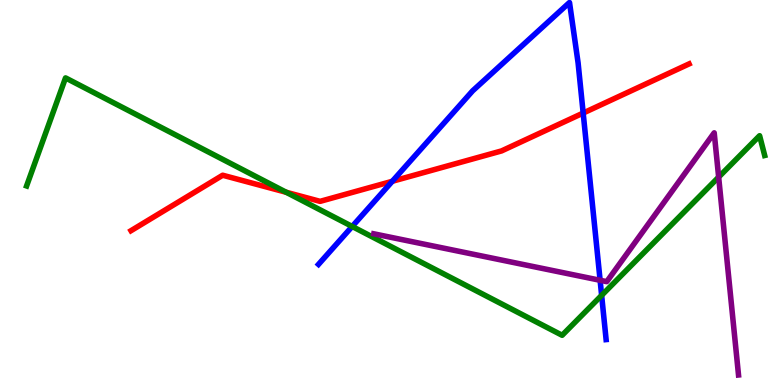[{'lines': ['blue', 'red'], 'intersections': [{'x': 5.06, 'y': 5.29}, {'x': 7.52, 'y': 7.06}]}, {'lines': ['green', 'red'], 'intersections': [{'x': 3.69, 'y': 5.01}]}, {'lines': ['purple', 'red'], 'intersections': []}, {'lines': ['blue', 'green'], 'intersections': [{'x': 4.54, 'y': 4.12}, {'x': 7.76, 'y': 2.33}]}, {'lines': ['blue', 'purple'], 'intersections': [{'x': 7.74, 'y': 2.72}]}, {'lines': ['green', 'purple'], 'intersections': [{'x': 9.27, 'y': 5.4}]}]